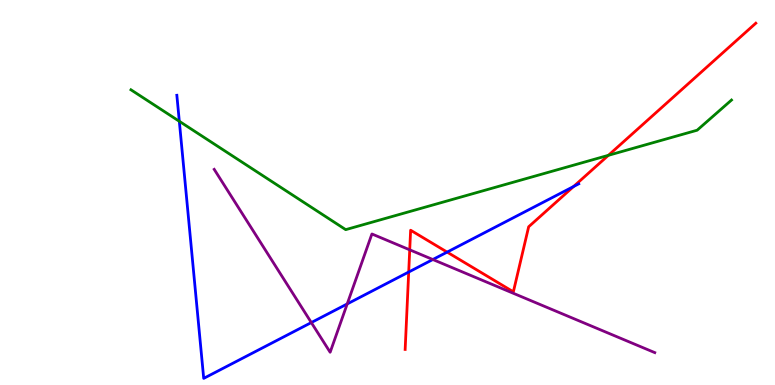[{'lines': ['blue', 'red'], 'intersections': [{'x': 5.27, 'y': 2.93}, {'x': 5.77, 'y': 3.45}, {'x': 7.4, 'y': 5.16}]}, {'lines': ['green', 'red'], 'intersections': [{'x': 7.85, 'y': 5.97}]}, {'lines': ['purple', 'red'], 'intersections': [{'x': 5.29, 'y': 3.51}]}, {'lines': ['blue', 'green'], 'intersections': [{'x': 2.31, 'y': 6.85}]}, {'lines': ['blue', 'purple'], 'intersections': [{'x': 4.02, 'y': 1.62}, {'x': 4.48, 'y': 2.11}, {'x': 5.58, 'y': 3.26}]}, {'lines': ['green', 'purple'], 'intersections': []}]